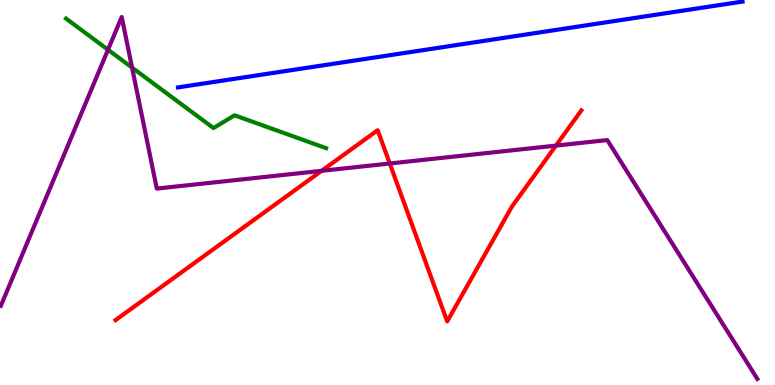[{'lines': ['blue', 'red'], 'intersections': []}, {'lines': ['green', 'red'], 'intersections': []}, {'lines': ['purple', 'red'], 'intersections': [{'x': 4.15, 'y': 5.56}, {'x': 5.03, 'y': 5.75}, {'x': 7.17, 'y': 6.22}]}, {'lines': ['blue', 'green'], 'intersections': []}, {'lines': ['blue', 'purple'], 'intersections': []}, {'lines': ['green', 'purple'], 'intersections': [{'x': 1.39, 'y': 8.71}, {'x': 1.7, 'y': 8.24}]}]